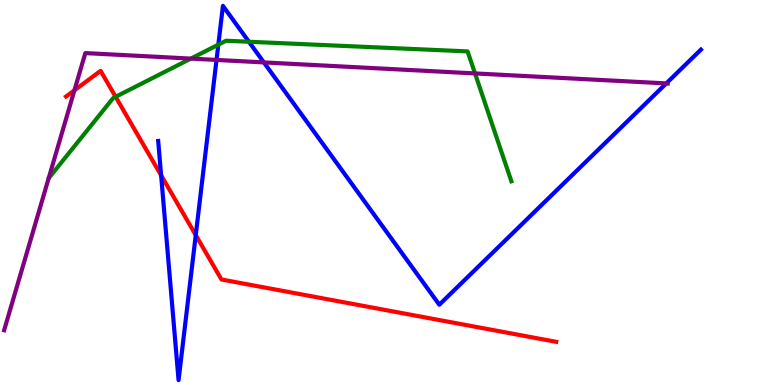[{'lines': ['blue', 'red'], 'intersections': [{'x': 2.08, 'y': 5.45}, {'x': 2.53, 'y': 3.89}]}, {'lines': ['green', 'red'], 'intersections': [{'x': 1.49, 'y': 7.49}]}, {'lines': ['purple', 'red'], 'intersections': [{'x': 0.961, 'y': 7.66}]}, {'lines': ['blue', 'green'], 'intersections': [{'x': 2.82, 'y': 8.84}, {'x': 3.21, 'y': 8.92}]}, {'lines': ['blue', 'purple'], 'intersections': [{'x': 2.79, 'y': 8.44}, {'x': 3.4, 'y': 8.38}, {'x': 8.6, 'y': 7.83}]}, {'lines': ['green', 'purple'], 'intersections': [{'x': 2.46, 'y': 8.48}, {'x': 6.13, 'y': 8.09}]}]